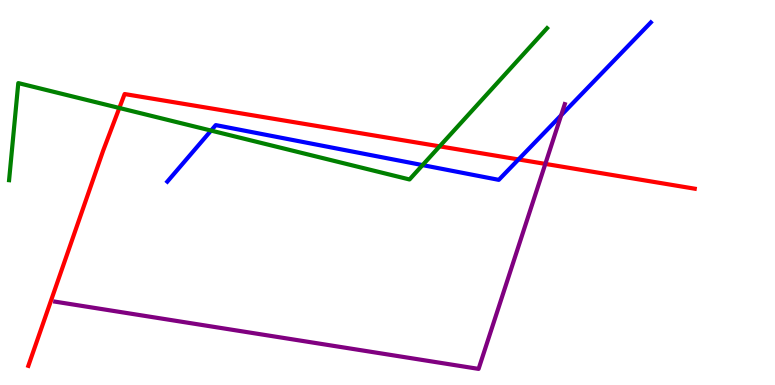[{'lines': ['blue', 'red'], 'intersections': [{'x': 6.69, 'y': 5.86}]}, {'lines': ['green', 'red'], 'intersections': [{'x': 1.54, 'y': 7.2}, {'x': 5.67, 'y': 6.2}]}, {'lines': ['purple', 'red'], 'intersections': [{'x': 7.04, 'y': 5.74}]}, {'lines': ['blue', 'green'], 'intersections': [{'x': 2.72, 'y': 6.61}, {'x': 5.45, 'y': 5.71}]}, {'lines': ['blue', 'purple'], 'intersections': [{'x': 7.24, 'y': 7.01}]}, {'lines': ['green', 'purple'], 'intersections': []}]